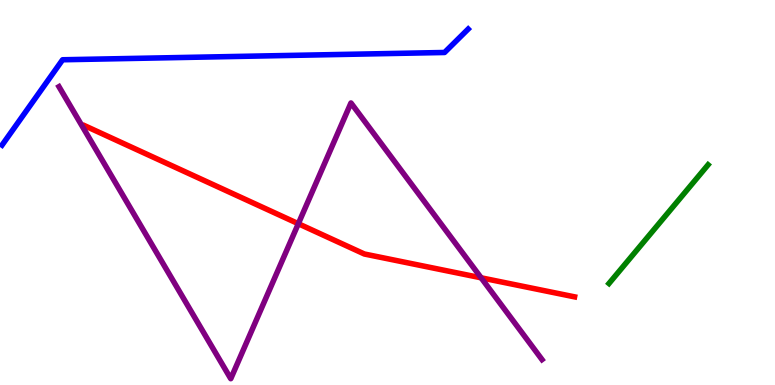[{'lines': ['blue', 'red'], 'intersections': []}, {'lines': ['green', 'red'], 'intersections': []}, {'lines': ['purple', 'red'], 'intersections': [{'x': 3.85, 'y': 4.19}, {'x': 6.21, 'y': 2.78}]}, {'lines': ['blue', 'green'], 'intersections': []}, {'lines': ['blue', 'purple'], 'intersections': []}, {'lines': ['green', 'purple'], 'intersections': []}]